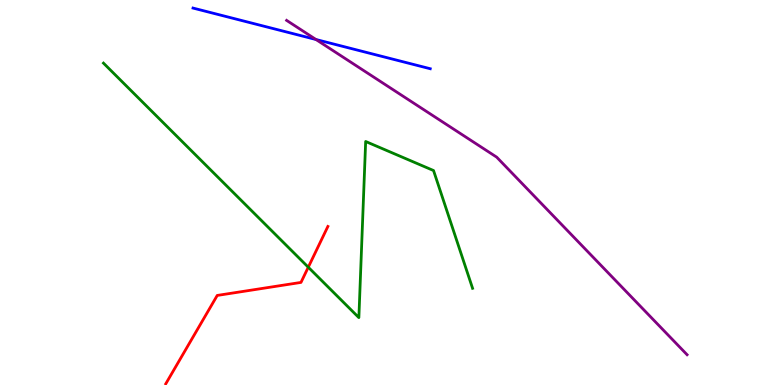[{'lines': ['blue', 'red'], 'intersections': []}, {'lines': ['green', 'red'], 'intersections': [{'x': 3.98, 'y': 3.06}]}, {'lines': ['purple', 'red'], 'intersections': []}, {'lines': ['blue', 'green'], 'intersections': []}, {'lines': ['blue', 'purple'], 'intersections': [{'x': 4.08, 'y': 8.97}]}, {'lines': ['green', 'purple'], 'intersections': []}]